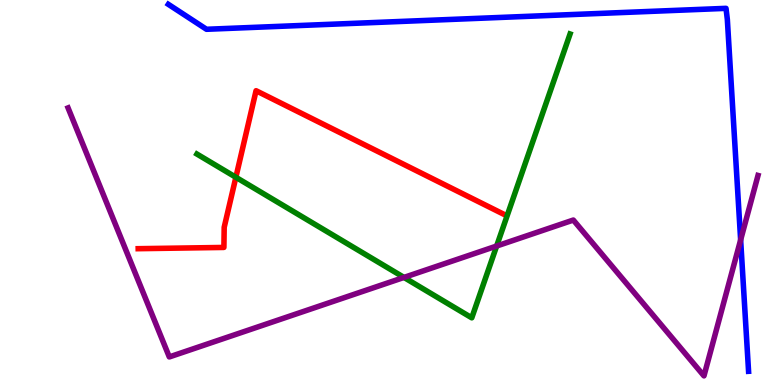[{'lines': ['blue', 'red'], 'intersections': []}, {'lines': ['green', 'red'], 'intersections': [{'x': 3.04, 'y': 5.4}]}, {'lines': ['purple', 'red'], 'intersections': []}, {'lines': ['blue', 'green'], 'intersections': []}, {'lines': ['blue', 'purple'], 'intersections': [{'x': 9.56, 'y': 3.77}]}, {'lines': ['green', 'purple'], 'intersections': [{'x': 5.21, 'y': 2.79}, {'x': 6.41, 'y': 3.61}]}]